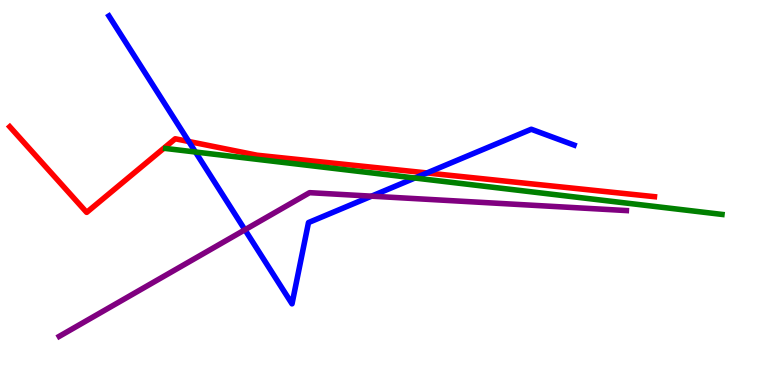[{'lines': ['blue', 'red'], 'intersections': [{'x': 2.44, 'y': 6.32}, {'x': 5.51, 'y': 5.51}]}, {'lines': ['green', 'red'], 'intersections': []}, {'lines': ['purple', 'red'], 'intersections': []}, {'lines': ['blue', 'green'], 'intersections': [{'x': 2.52, 'y': 6.05}, {'x': 5.35, 'y': 5.38}]}, {'lines': ['blue', 'purple'], 'intersections': [{'x': 3.16, 'y': 4.03}, {'x': 4.79, 'y': 4.9}]}, {'lines': ['green', 'purple'], 'intersections': []}]